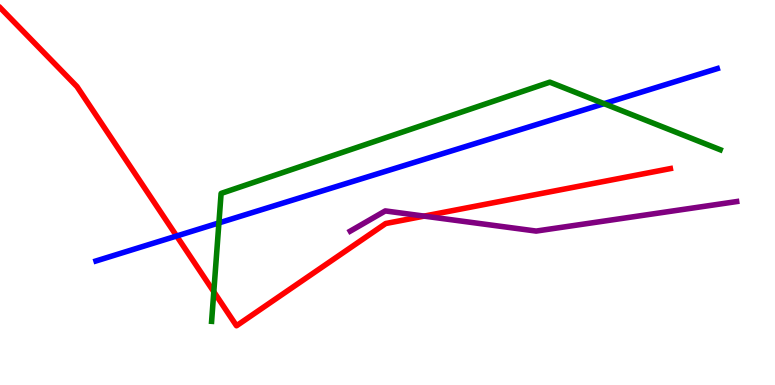[{'lines': ['blue', 'red'], 'intersections': [{'x': 2.28, 'y': 3.87}]}, {'lines': ['green', 'red'], 'intersections': [{'x': 2.76, 'y': 2.42}]}, {'lines': ['purple', 'red'], 'intersections': [{'x': 5.47, 'y': 4.39}]}, {'lines': ['blue', 'green'], 'intersections': [{'x': 2.82, 'y': 4.21}, {'x': 7.79, 'y': 7.31}]}, {'lines': ['blue', 'purple'], 'intersections': []}, {'lines': ['green', 'purple'], 'intersections': []}]